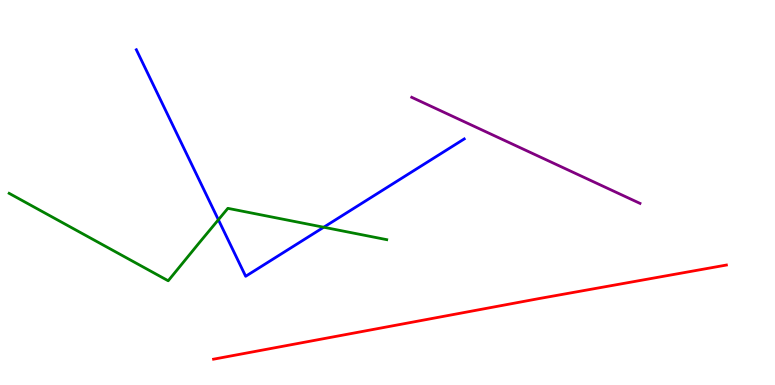[{'lines': ['blue', 'red'], 'intersections': []}, {'lines': ['green', 'red'], 'intersections': []}, {'lines': ['purple', 'red'], 'intersections': []}, {'lines': ['blue', 'green'], 'intersections': [{'x': 2.82, 'y': 4.29}, {'x': 4.18, 'y': 4.1}]}, {'lines': ['blue', 'purple'], 'intersections': []}, {'lines': ['green', 'purple'], 'intersections': []}]